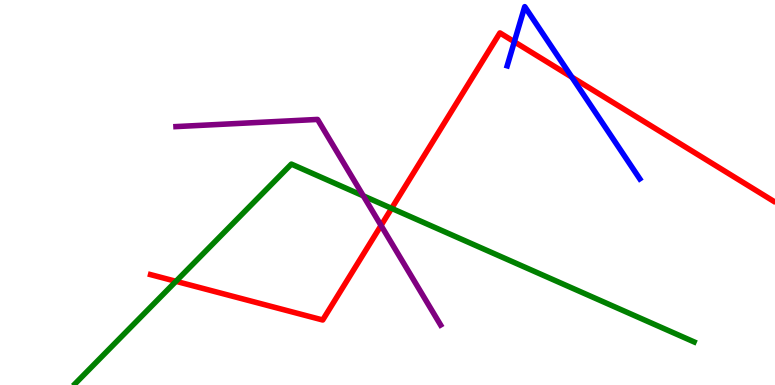[{'lines': ['blue', 'red'], 'intersections': [{'x': 6.64, 'y': 8.92}, {'x': 7.38, 'y': 8.0}]}, {'lines': ['green', 'red'], 'intersections': [{'x': 2.27, 'y': 2.69}, {'x': 5.05, 'y': 4.59}]}, {'lines': ['purple', 'red'], 'intersections': [{'x': 4.92, 'y': 4.14}]}, {'lines': ['blue', 'green'], 'intersections': []}, {'lines': ['blue', 'purple'], 'intersections': []}, {'lines': ['green', 'purple'], 'intersections': [{'x': 4.69, 'y': 4.91}]}]